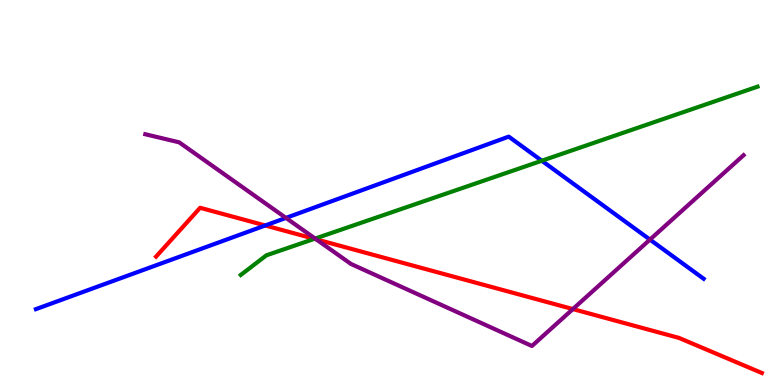[{'lines': ['blue', 'red'], 'intersections': [{'x': 3.42, 'y': 4.14}]}, {'lines': ['green', 'red'], 'intersections': [{'x': 4.06, 'y': 3.8}]}, {'lines': ['purple', 'red'], 'intersections': [{'x': 4.08, 'y': 3.78}, {'x': 7.39, 'y': 1.97}]}, {'lines': ['blue', 'green'], 'intersections': [{'x': 6.99, 'y': 5.82}]}, {'lines': ['blue', 'purple'], 'intersections': [{'x': 3.69, 'y': 4.34}, {'x': 8.39, 'y': 3.78}]}, {'lines': ['green', 'purple'], 'intersections': [{'x': 4.07, 'y': 3.8}]}]